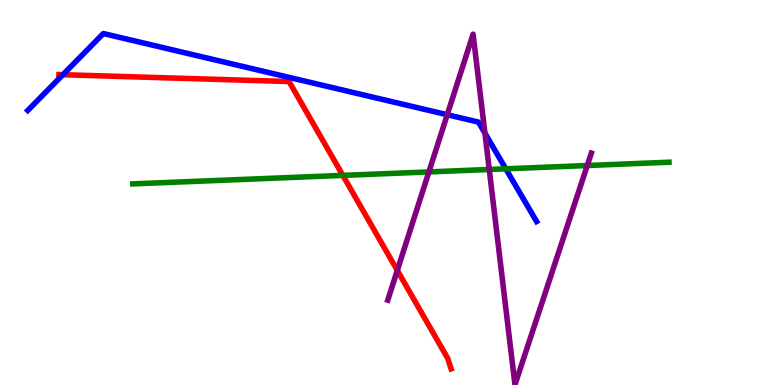[{'lines': ['blue', 'red'], 'intersections': [{'x': 0.811, 'y': 8.06}]}, {'lines': ['green', 'red'], 'intersections': [{'x': 4.42, 'y': 5.44}]}, {'lines': ['purple', 'red'], 'intersections': [{'x': 5.13, 'y': 2.98}]}, {'lines': ['blue', 'green'], 'intersections': [{'x': 6.53, 'y': 5.62}]}, {'lines': ['blue', 'purple'], 'intersections': [{'x': 5.77, 'y': 7.02}, {'x': 6.26, 'y': 6.54}]}, {'lines': ['green', 'purple'], 'intersections': [{'x': 5.53, 'y': 5.53}, {'x': 6.31, 'y': 5.6}, {'x': 7.58, 'y': 5.7}]}]